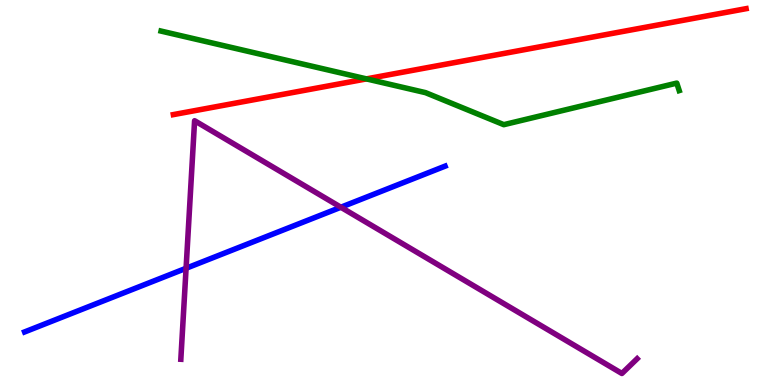[{'lines': ['blue', 'red'], 'intersections': []}, {'lines': ['green', 'red'], 'intersections': [{'x': 4.73, 'y': 7.95}]}, {'lines': ['purple', 'red'], 'intersections': []}, {'lines': ['blue', 'green'], 'intersections': []}, {'lines': ['blue', 'purple'], 'intersections': [{'x': 2.4, 'y': 3.03}, {'x': 4.4, 'y': 4.62}]}, {'lines': ['green', 'purple'], 'intersections': []}]